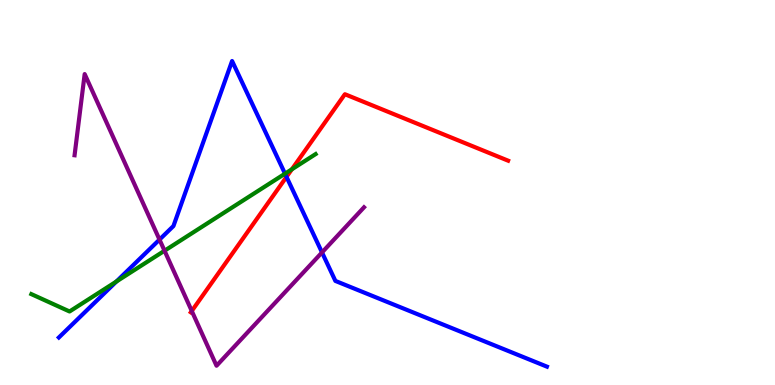[{'lines': ['blue', 'red'], 'intersections': [{'x': 3.7, 'y': 5.41}]}, {'lines': ['green', 'red'], 'intersections': [{'x': 3.77, 'y': 5.6}]}, {'lines': ['purple', 'red'], 'intersections': [{'x': 2.47, 'y': 1.92}]}, {'lines': ['blue', 'green'], 'intersections': [{'x': 1.5, 'y': 2.69}, {'x': 3.68, 'y': 5.49}]}, {'lines': ['blue', 'purple'], 'intersections': [{'x': 2.06, 'y': 3.78}, {'x': 4.15, 'y': 3.44}]}, {'lines': ['green', 'purple'], 'intersections': [{'x': 2.12, 'y': 3.49}]}]